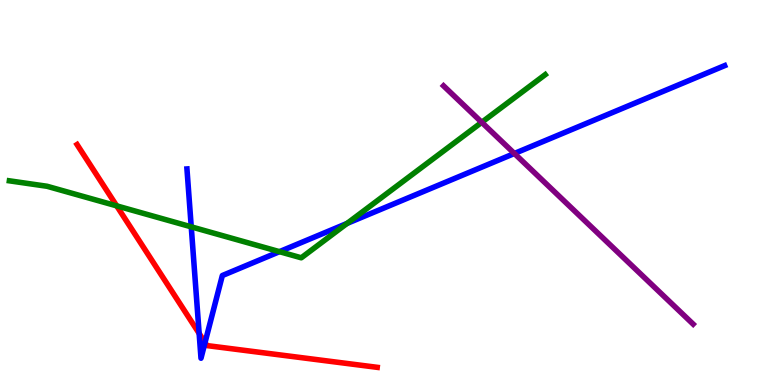[{'lines': ['blue', 'red'], 'intersections': [{'x': 2.57, 'y': 1.34}, {'x': 2.65, 'y': 1.1}]}, {'lines': ['green', 'red'], 'intersections': [{'x': 1.51, 'y': 4.65}]}, {'lines': ['purple', 'red'], 'intersections': []}, {'lines': ['blue', 'green'], 'intersections': [{'x': 2.47, 'y': 4.11}, {'x': 3.61, 'y': 3.46}, {'x': 4.48, 'y': 4.2}]}, {'lines': ['blue', 'purple'], 'intersections': [{'x': 6.64, 'y': 6.01}]}, {'lines': ['green', 'purple'], 'intersections': [{'x': 6.22, 'y': 6.82}]}]